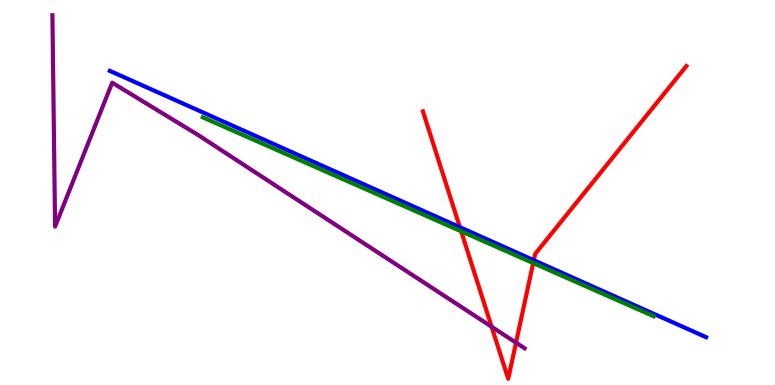[{'lines': ['blue', 'red'], 'intersections': [{'x': 5.93, 'y': 4.1}, {'x': 6.89, 'y': 3.24}]}, {'lines': ['green', 'red'], 'intersections': [{'x': 5.95, 'y': 3.99}, {'x': 6.88, 'y': 3.17}]}, {'lines': ['purple', 'red'], 'intersections': [{'x': 6.34, 'y': 1.51}, {'x': 6.66, 'y': 1.1}]}, {'lines': ['blue', 'green'], 'intersections': []}, {'lines': ['blue', 'purple'], 'intersections': []}, {'lines': ['green', 'purple'], 'intersections': []}]